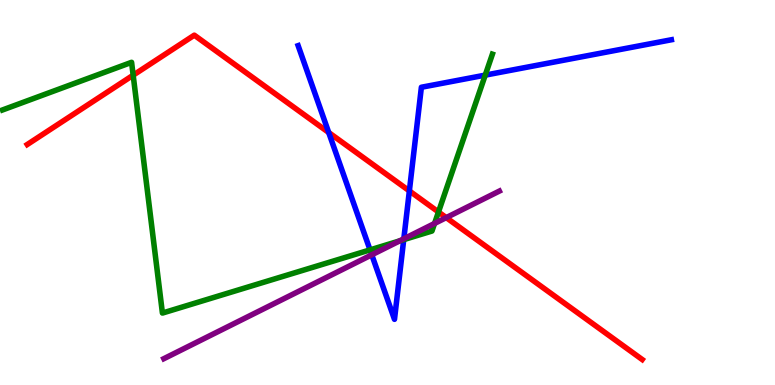[{'lines': ['blue', 'red'], 'intersections': [{'x': 4.24, 'y': 6.56}, {'x': 5.28, 'y': 5.04}]}, {'lines': ['green', 'red'], 'intersections': [{'x': 1.72, 'y': 8.05}, {'x': 5.66, 'y': 4.49}]}, {'lines': ['purple', 'red'], 'intersections': [{'x': 5.76, 'y': 4.35}]}, {'lines': ['blue', 'green'], 'intersections': [{'x': 4.77, 'y': 3.51}, {'x': 5.21, 'y': 3.78}, {'x': 6.26, 'y': 8.05}]}, {'lines': ['blue', 'purple'], 'intersections': [{'x': 4.8, 'y': 3.38}, {'x': 5.21, 'y': 3.8}]}, {'lines': ['green', 'purple'], 'intersections': [{'x': 5.16, 'y': 3.74}, {'x': 5.61, 'y': 4.2}]}]